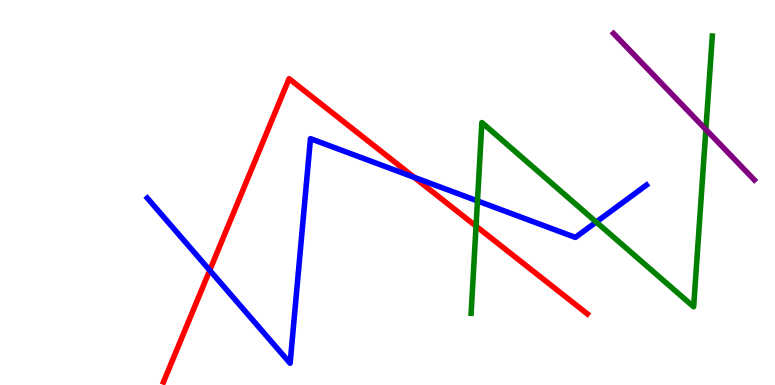[{'lines': ['blue', 'red'], 'intersections': [{'x': 2.71, 'y': 2.98}, {'x': 5.34, 'y': 5.4}]}, {'lines': ['green', 'red'], 'intersections': [{'x': 6.14, 'y': 4.13}]}, {'lines': ['purple', 'red'], 'intersections': []}, {'lines': ['blue', 'green'], 'intersections': [{'x': 6.16, 'y': 4.78}, {'x': 7.69, 'y': 4.23}]}, {'lines': ['blue', 'purple'], 'intersections': []}, {'lines': ['green', 'purple'], 'intersections': [{'x': 9.11, 'y': 6.64}]}]